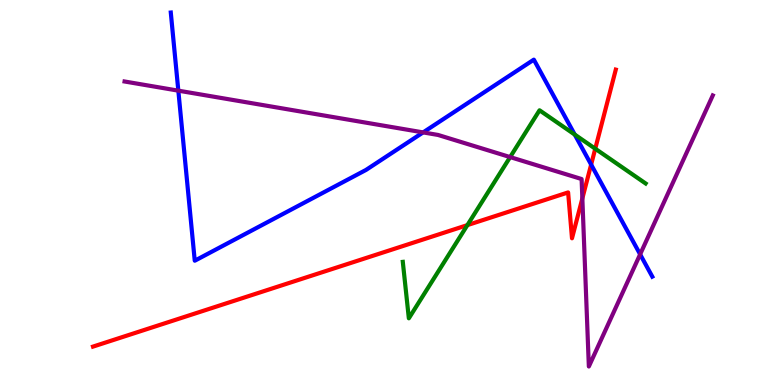[{'lines': ['blue', 'red'], 'intersections': [{'x': 7.63, 'y': 5.72}]}, {'lines': ['green', 'red'], 'intersections': [{'x': 6.03, 'y': 4.15}, {'x': 7.68, 'y': 6.14}]}, {'lines': ['purple', 'red'], 'intersections': [{'x': 7.51, 'y': 4.85}]}, {'lines': ['blue', 'green'], 'intersections': [{'x': 7.42, 'y': 6.5}]}, {'lines': ['blue', 'purple'], 'intersections': [{'x': 2.3, 'y': 7.65}, {'x': 5.46, 'y': 6.56}, {'x': 8.26, 'y': 3.39}]}, {'lines': ['green', 'purple'], 'intersections': [{'x': 6.58, 'y': 5.92}]}]